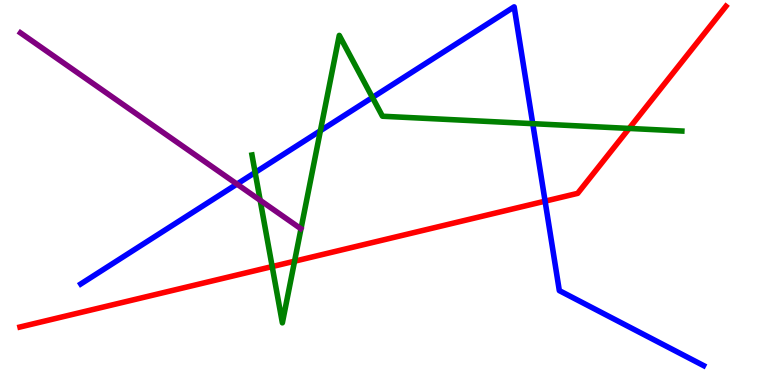[{'lines': ['blue', 'red'], 'intersections': [{'x': 7.03, 'y': 4.78}]}, {'lines': ['green', 'red'], 'intersections': [{'x': 3.51, 'y': 3.08}, {'x': 3.8, 'y': 3.22}, {'x': 8.12, 'y': 6.66}]}, {'lines': ['purple', 'red'], 'intersections': []}, {'lines': ['blue', 'green'], 'intersections': [{'x': 3.29, 'y': 5.52}, {'x': 4.13, 'y': 6.6}, {'x': 4.81, 'y': 7.47}, {'x': 6.87, 'y': 6.79}]}, {'lines': ['blue', 'purple'], 'intersections': [{'x': 3.06, 'y': 5.22}]}, {'lines': ['green', 'purple'], 'intersections': [{'x': 3.36, 'y': 4.8}]}]